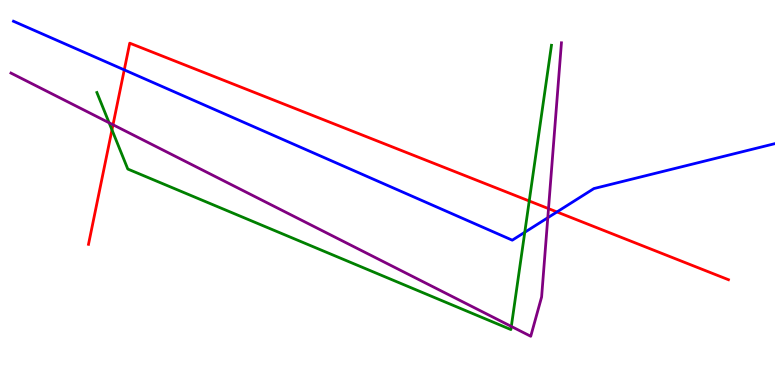[{'lines': ['blue', 'red'], 'intersections': [{'x': 1.6, 'y': 8.19}, {'x': 7.19, 'y': 4.5}]}, {'lines': ['green', 'red'], 'intersections': [{'x': 1.44, 'y': 6.63}, {'x': 6.83, 'y': 4.78}]}, {'lines': ['purple', 'red'], 'intersections': [{'x': 1.46, 'y': 6.76}, {'x': 7.08, 'y': 4.58}]}, {'lines': ['blue', 'green'], 'intersections': [{'x': 6.77, 'y': 3.97}]}, {'lines': ['blue', 'purple'], 'intersections': [{'x': 7.07, 'y': 4.34}]}, {'lines': ['green', 'purple'], 'intersections': [{'x': 1.41, 'y': 6.81}, {'x': 6.6, 'y': 1.52}]}]